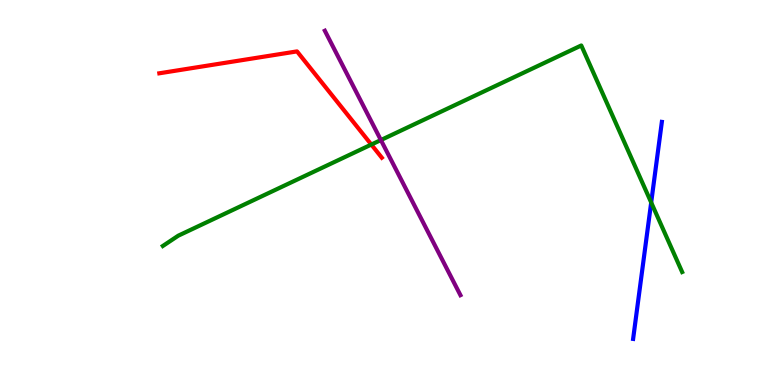[{'lines': ['blue', 'red'], 'intersections': []}, {'lines': ['green', 'red'], 'intersections': [{'x': 4.79, 'y': 6.25}]}, {'lines': ['purple', 'red'], 'intersections': []}, {'lines': ['blue', 'green'], 'intersections': [{'x': 8.4, 'y': 4.74}]}, {'lines': ['blue', 'purple'], 'intersections': []}, {'lines': ['green', 'purple'], 'intersections': [{'x': 4.91, 'y': 6.36}]}]